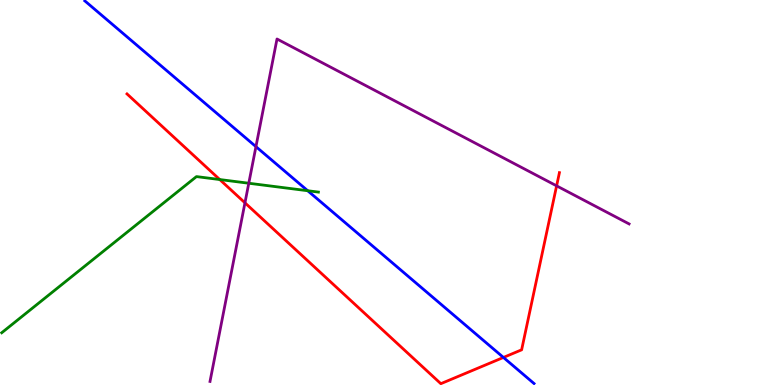[{'lines': ['blue', 'red'], 'intersections': [{'x': 6.5, 'y': 0.716}]}, {'lines': ['green', 'red'], 'intersections': [{'x': 2.84, 'y': 5.34}]}, {'lines': ['purple', 'red'], 'intersections': [{'x': 3.16, 'y': 4.73}, {'x': 7.18, 'y': 5.17}]}, {'lines': ['blue', 'green'], 'intersections': [{'x': 3.97, 'y': 5.05}]}, {'lines': ['blue', 'purple'], 'intersections': [{'x': 3.3, 'y': 6.19}]}, {'lines': ['green', 'purple'], 'intersections': [{'x': 3.21, 'y': 5.24}]}]